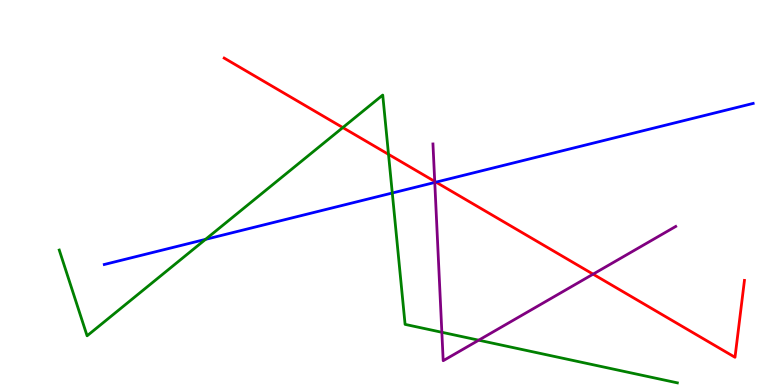[{'lines': ['blue', 'red'], 'intersections': [{'x': 5.63, 'y': 5.27}]}, {'lines': ['green', 'red'], 'intersections': [{'x': 4.42, 'y': 6.69}, {'x': 5.01, 'y': 5.99}]}, {'lines': ['purple', 'red'], 'intersections': [{'x': 5.61, 'y': 5.29}, {'x': 7.65, 'y': 2.88}]}, {'lines': ['blue', 'green'], 'intersections': [{'x': 2.65, 'y': 3.78}, {'x': 5.06, 'y': 4.99}]}, {'lines': ['blue', 'purple'], 'intersections': [{'x': 5.61, 'y': 5.26}]}, {'lines': ['green', 'purple'], 'intersections': [{'x': 5.7, 'y': 1.37}, {'x': 6.18, 'y': 1.16}]}]